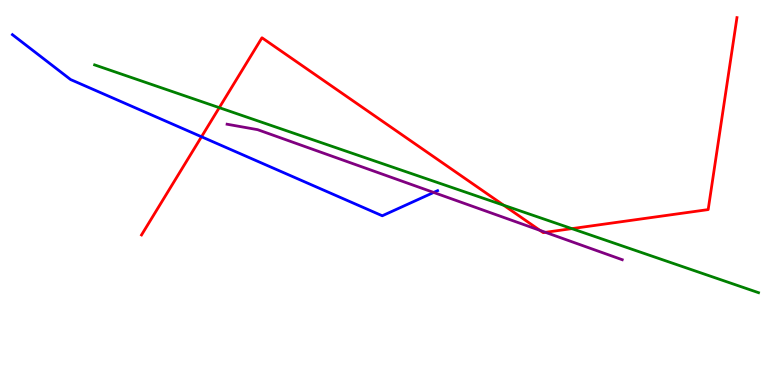[{'lines': ['blue', 'red'], 'intersections': [{'x': 2.6, 'y': 6.45}]}, {'lines': ['green', 'red'], 'intersections': [{'x': 2.83, 'y': 7.2}, {'x': 6.5, 'y': 4.67}, {'x': 7.38, 'y': 4.06}]}, {'lines': ['purple', 'red'], 'intersections': [{'x': 6.97, 'y': 4.02}, {'x': 7.04, 'y': 3.97}]}, {'lines': ['blue', 'green'], 'intersections': []}, {'lines': ['blue', 'purple'], 'intersections': [{'x': 5.6, 'y': 5.0}]}, {'lines': ['green', 'purple'], 'intersections': []}]